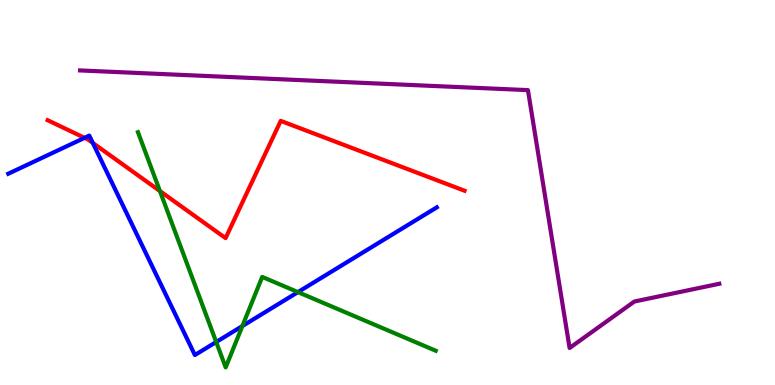[{'lines': ['blue', 'red'], 'intersections': [{'x': 1.09, 'y': 6.42}, {'x': 1.2, 'y': 6.29}]}, {'lines': ['green', 'red'], 'intersections': [{'x': 2.06, 'y': 5.04}]}, {'lines': ['purple', 'red'], 'intersections': []}, {'lines': ['blue', 'green'], 'intersections': [{'x': 2.79, 'y': 1.12}, {'x': 3.13, 'y': 1.53}, {'x': 3.84, 'y': 2.41}]}, {'lines': ['blue', 'purple'], 'intersections': []}, {'lines': ['green', 'purple'], 'intersections': []}]